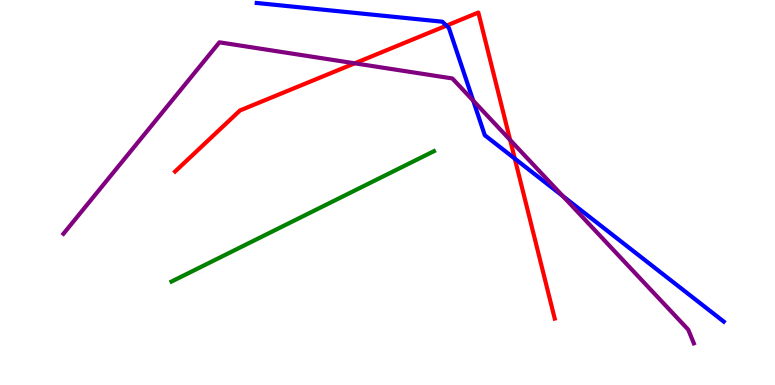[{'lines': ['blue', 'red'], 'intersections': [{'x': 5.76, 'y': 9.33}, {'x': 6.64, 'y': 5.88}]}, {'lines': ['green', 'red'], 'intersections': []}, {'lines': ['purple', 'red'], 'intersections': [{'x': 4.58, 'y': 8.36}, {'x': 6.58, 'y': 6.36}]}, {'lines': ['blue', 'green'], 'intersections': []}, {'lines': ['blue', 'purple'], 'intersections': [{'x': 6.11, 'y': 7.38}, {'x': 7.26, 'y': 4.91}]}, {'lines': ['green', 'purple'], 'intersections': []}]